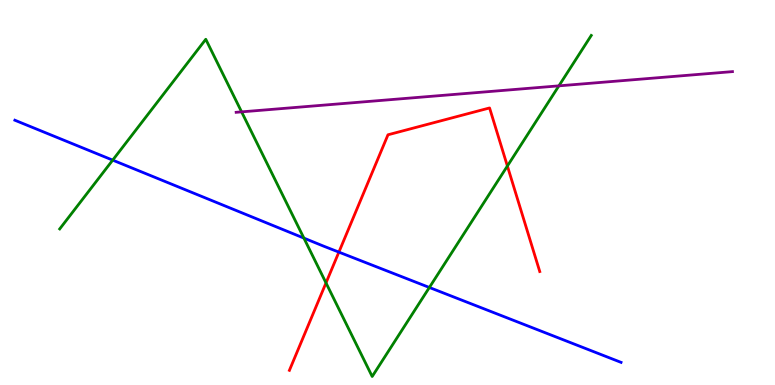[{'lines': ['blue', 'red'], 'intersections': [{'x': 4.37, 'y': 3.45}]}, {'lines': ['green', 'red'], 'intersections': [{'x': 4.21, 'y': 2.65}, {'x': 6.55, 'y': 5.69}]}, {'lines': ['purple', 'red'], 'intersections': []}, {'lines': ['blue', 'green'], 'intersections': [{'x': 1.45, 'y': 5.84}, {'x': 3.92, 'y': 3.82}, {'x': 5.54, 'y': 2.53}]}, {'lines': ['blue', 'purple'], 'intersections': []}, {'lines': ['green', 'purple'], 'intersections': [{'x': 3.12, 'y': 7.09}, {'x': 7.21, 'y': 7.77}]}]